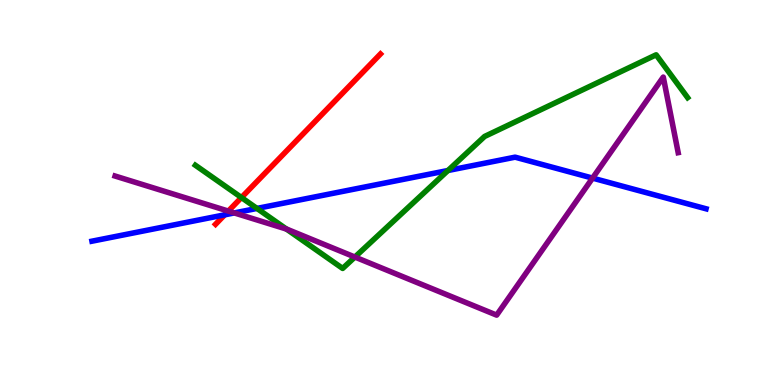[{'lines': ['blue', 'red'], 'intersections': [{'x': 2.9, 'y': 4.42}]}, {'lines': ['green', 'red'], 'intersections': [{'x': 3.12, 'y': 4.87}]}, {'lines': ['purple', 'red'], 'intersections': [{'x': 2.95, 'y': 4.52}]}, {'lines': ['blue', 'green'], 'intersections': [{'x': 3.32, 'y': 4.59}, {'x': 5.78, 'y': 5.57}]}, {'lines': ['blue', 'purple'], 'intersections': [{'x': 3.02, 'y': 4.47}, {'x': 7.65, 'y': 5.37}]}, {'lines': ['green', 'purple'], 'intersections': [{'x': 3.7, 'y': 4.05}, {'x': 4.58, 'y': 3.32}]}]